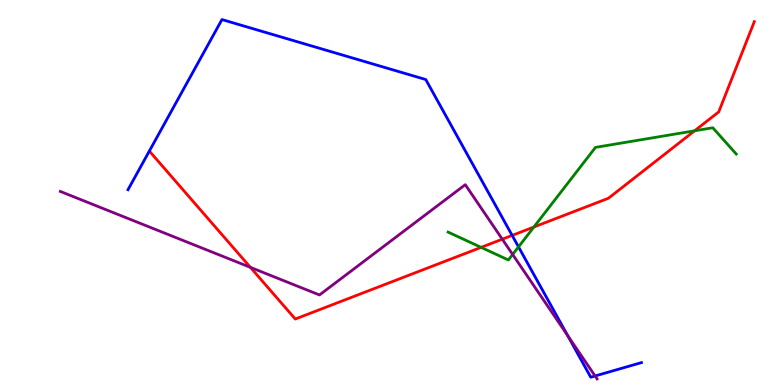[{'lines': ['blue', 'red'], 'intersections': [{'x': 6.61, 'y': 3.89}]}, {'lines': ['green', 'red'], 'intersections': [{'x': 6.21, 'y': 3.57}, {'x': 6.89, 'y': 4.1}, {'x': 8.96, 'y': 6.6}]}, {'lines': ['purple', 'red'], 'intersections': [{'x': 3.23, 'y': 3.06}, {'x': 6.48, 'y': 3.79}]}, {'lines': ['blue', 'green'], 'intersections': [{'x': 6.69, 'y': 3.59}]}, {'lines': ['blue', 'purple'], 'intersections': [{'x': 7.32, 'y': 1.28}, {'x': 7.68, 'y': 0.235}]}, {'lines': ['green', 'purple'], 'intersections': [{'x': 6.61, 'y': 3.39}]}]